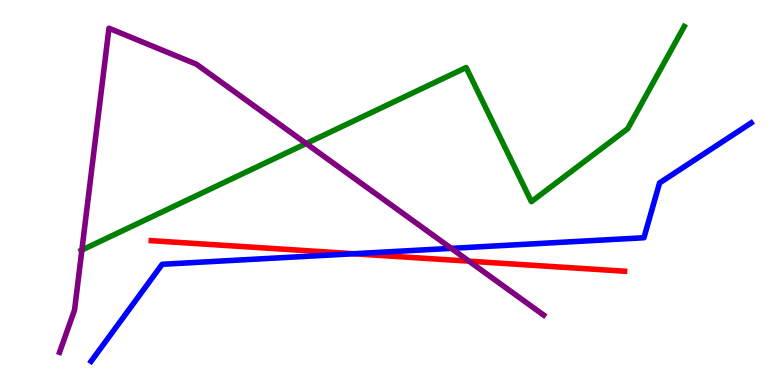[{'lines': ['blue', 'red'], 'intersections': [{'x': 4.56, 'y': 3.41}]}, {'lines': ['green', 'red'], 'intersections': []}, {'lines': ['purple', 'red'], 'intersections': [{'x': 6.05, 'y': 3.22}]}, {'lines': ['blue', 'green'], 'intersections': []}, {'lines': ['blue', 'purple'], 'intersections': [{'x': 5.82, 'y': 3.55}]}, {'lines': ['green', 'purple'], 'intersections': [{'x': 1.06, 'y': 3.51}, {'x': 3.95, 'y': 6.27}]}]